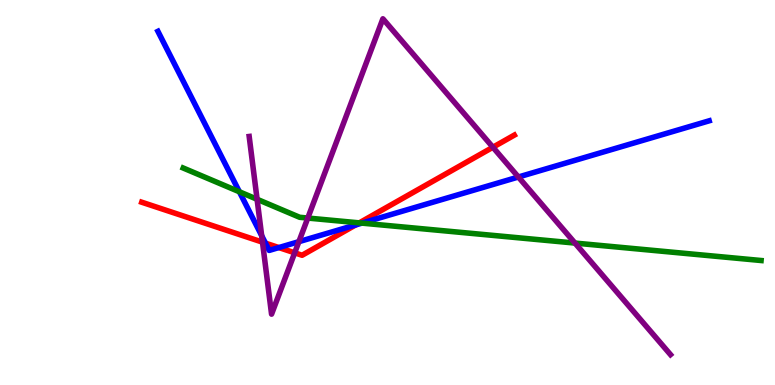[{'lines': ['blue', 'red'], 'intersections': [{'x': 3.43, 'y': 3.68}, {'x': 3.6, 'y': 3.57}, {'x': 4.59, 'y': 4.16}]}, {'lines': ['green', 'red'], 'intersections': [{'x': 4.64, 'y': 4.21}]}, {'lines': ['purple', 'red'], 'intersections': [{'x': 3.39, 'y': 3.71}, {'x': 3.8, 'y': 3.43}, {'x': 6.36, 'y': 6.18}]}, {'lines': ['blue', 'green'], 'intersections': [{'x': 3.09, 'y': 5.02}, {'x': 4.67, 'y': 4.2}]}, {'lines': ['blue', 'purple'], 'intersections': [{'x': 3.38, 'y': 3.88}, {'x': 3.86, 'y': 3.72}, {'x': 6.69, 'y': 5.4}]}, {'lines': ['green', 'purple'], 'intersections': [{'x': 3.32, 'y': 4.82}, {'x': 3.97, 'y': 4.34}, {'x': 7.42, 'y': 3.69}]}]